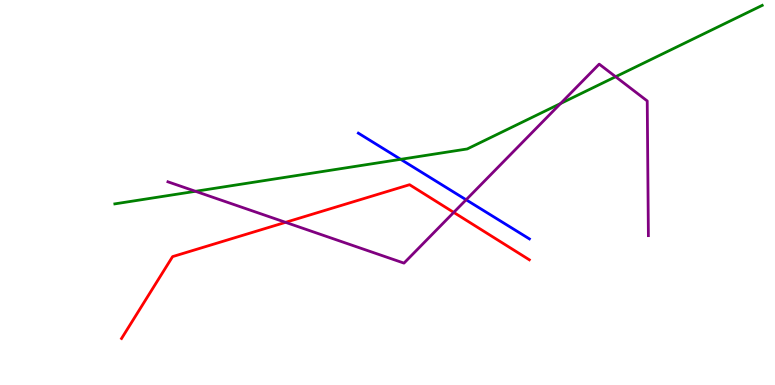[{'lines': ['blue', 'red'], 'intersections': []}, {'lines': ['green', 'red'], 'intersections': []}, {'lines': ['purple', 'red'], 'intersections': [{'x': 3.68, 'y': 4.23}, {'x': 5.85, 'y': 4.48}]}, {'lines': ['blue', 'green'], 'intersections': [{'x': 5.17, 'y': 5.86}]}, {'lines': ['blue', 'purple'], 'intersections': [{'x': 6.01, 'y': 4.81}]}, {'lines': ['green', 'purple'], 'intersections': [{'x': 2.52, 'y': 5.03}, {'x': 7.23, 'y': 7.31}, {'x': 7.94, 'y': 8.01}]}]